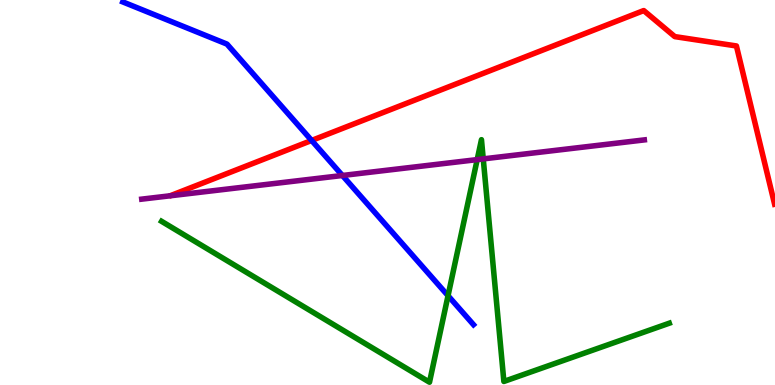[{'lines': ['blue', 'red'], 'intersections': [{'x': 4.02, 'y': 6.35}]}, {'lines': ['green', 'red'], 'intersections': []}, {'lines': ['purple', 'red'], 'intersections': []}, {'lines': ['blue', 'green'], 'intersections': [{'x': 5.78, 'y': 2.32}]}, {'lines': ['blue', 'purple'], 'intersections': [{'x': 4.42, 'y': 5.44}]}, {'lines': ['green', 'purple'], 'intersections': [{'x': 6.16, 'y': 5.85}, {'x': 6.24, 'y': 5.87}]}]